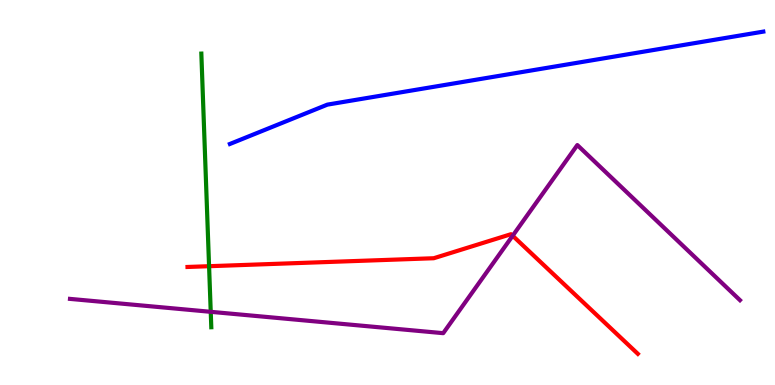[{'lines': ['blue', 'red'], 'intersections': []}, {'lines': ['green', 'red'], 'intersections': [{'x': 2.7, 'y': 3.09}]}, {'lines': ['purple', 'red'], 'intersections': [{'x': 6.62, 'y': 3.88}]}, {'lines': ['blue', 'green'], 'intersections': []}, {'lines': ['blue', 'purple'], 'intersections': []}, {'lines': ['green', 'purple'], 'intersections': [{'x': 2.72, 'y': 1.9}]}]